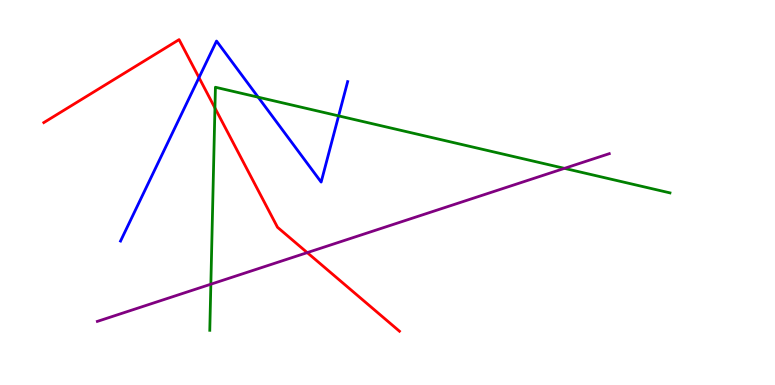[{'lines': ['blue', 'red'], 'intersections': [{'x': 2.57, 'y': 7.98}]}, {'lines': ['green', 'red'], 'intersections': [{'x': 2.77, 'y': 7.19}]}, {'lines': ['purple', 'red'], 'intersections': [{'x': 3.96, 'y': 3.44}]}, {'lines': ['blue', 'green'], 'intersections': [{'x': 3.33, 'y': 7.48}, {'x': 4.37, 'y': 6.99}]}, {'lines': ['blue', 'purple'], 'intersections': []}, {'lines': ['green', 'purple'], 'intersections': [{'x': 2.72, 'y': 2.62}, {'x': 7.28, 'y': 5.63}]}]